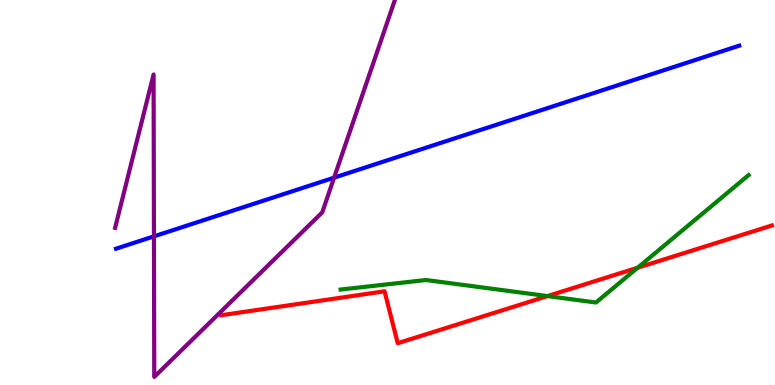[{'lines': ['blue', 'red'], 'intersections': []}, {'lines': ['green', 'red'], 'intersections': [{'x': 7.06, 'y': 2.31}, {'x': 8.23, 'y': 3.05}]}, {'lines': ['purple', 'red'], 'intersections': []}, {'lines': ['blue', 'green'], 'intersections': []}, {'lines': ['blue', 'purple'], 'intersections': [{'x': 1.99, 'y': 3.86}, {'x': 4.31, 'y': 5.39}]}, {'lines': ['green', 'purple'], 'intersections': []}]